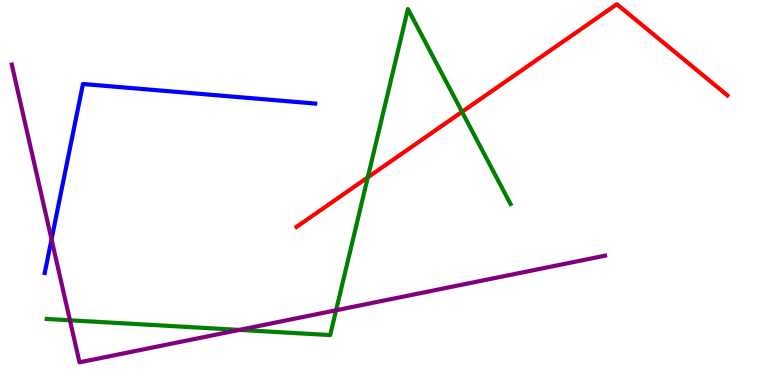[{'lines': ['blue', 'red'], 'intersections': []}, {'lines': ['green', 'red'], 'intersections': [{'x': 4.75, 'y': 5.39}, {'x': 5.96, 'y': 7.09}]}, {'lines': ['purple', 'red'], 'intersections': []}, {'lines': ['blue', 'green'], 'intersections': []}, {'lines': ['blue', 'purple'], 'intersections': [{'x': 0.665, 'y': 3.78}]}, {'lines': ['green', 'purple'], 'intersections': [{'x': 0.902, 'y': 1.68}, {'x': 3.09, 'y': 1.43}, {'x': 4.34, 'y': 1.94}]}]